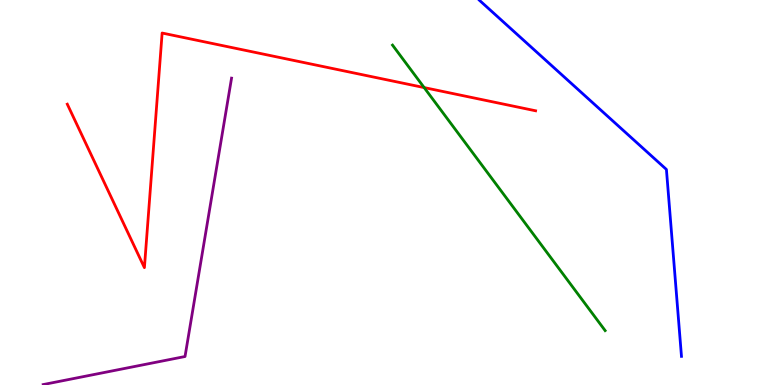[{'lines': ['blue', 'red'], 'intersections': []}, {'lines': ['green', 'red'], 'intersections': [{'x': 5.47, 'y': 7.73}]}, {'lines': ['purple', 'red'], 'intersections': []}, {'lines': ['blue', 'green'], 'intersections': []}, {'lines': ['blue', 'purple'], 'intersections': []}, {'lines': ['green', 'purple'], 'intersections': []}]